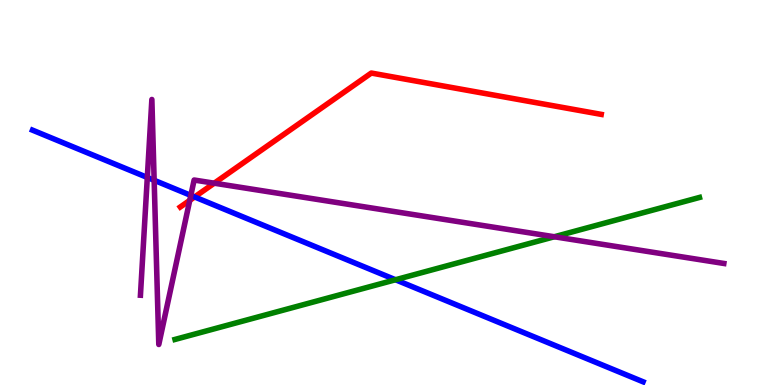[{'lines': ['blue', 'red'], 'intersections': [{'x': 2.51, 'y': 4.88}]}, {'lines': ['green', 'red'], 'intersections': []}, {'lines': ['purple', 'red'], 'intersections': [{'x': 2.45, 'y': 4.8}, {'x': 2.76, 'y': 5.24}]}, {'lines': ['blue', 'green'], 'intersections': [{'x': 5.1, 'y': 2.73}]}, {'lines': ['blue', 'purple'], 'intersections': [{'x': 1.9, 'y': 5.39}, {'x': 1.99, 'y': 5.32}, {'x': 2.46, 'y': 4.92}]}, {'lines': ['green', 'purple'], 'intersections': [{'x': 7.15, 'y': 3.85}]}]